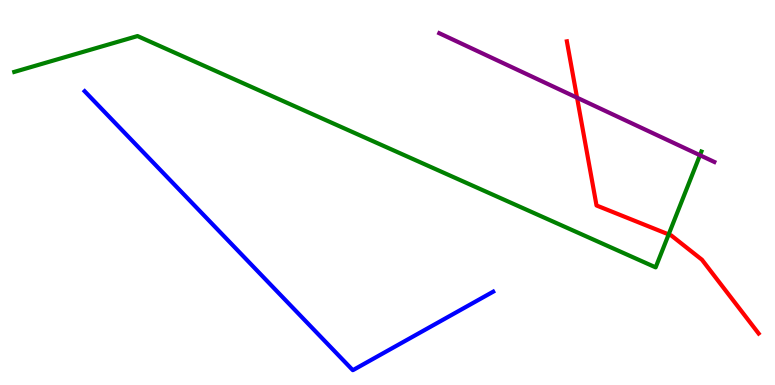[{'lines': ['blue', 'red'], 'intersections': []}, {'lines': ['green', 'red'], 'intersections': [{'x': 8.63, 'y': 3.91}]}, {'lines': ['purple', 'red'], 'intersections': [{'x': 7.45, 'y': 7.46}]}, {'lines': ['blue', 'green'], 'intersections': []}, {'lines': ['blue', 'purple'], 'intersections': []}, {'lines': ['green', 'purple'], 'intersections': [{'x': 9.03, 'y': 5.97}]}]